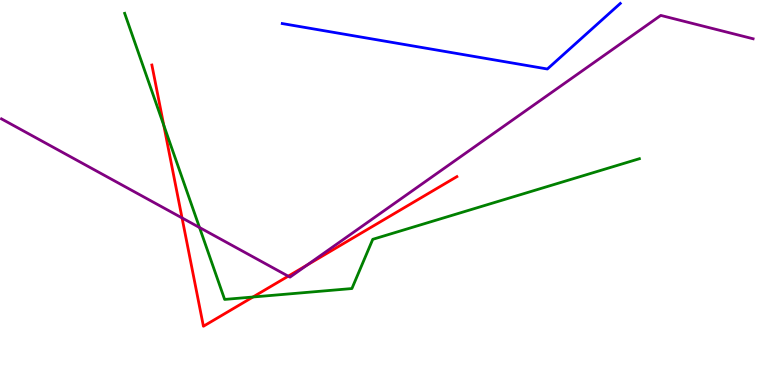[{'lines': ['blue', 'red'], 'intersections': []}, {'lines': ['green', 'red'], 'intersections': [{'x': 2.11, 'y': 6.75}, {'x': 3.26, 'y': 2.29}]}, {'lines': ['purple', 'red'], 'intersections': [{'x': 2.35, 'y': 4.34}, {'x': 3.72, 'y': 2.83}, {'x': 3.96, 'y': 3.12}]}, {'lines': ['blue', 'green'], 'intersections': []}, {'lines': ['blue', 'purple'], 'intersections': []}, {'lines': ['green', 'purple'], 'intersections': [{'x': 2.57, 'y': 4.09}]}]